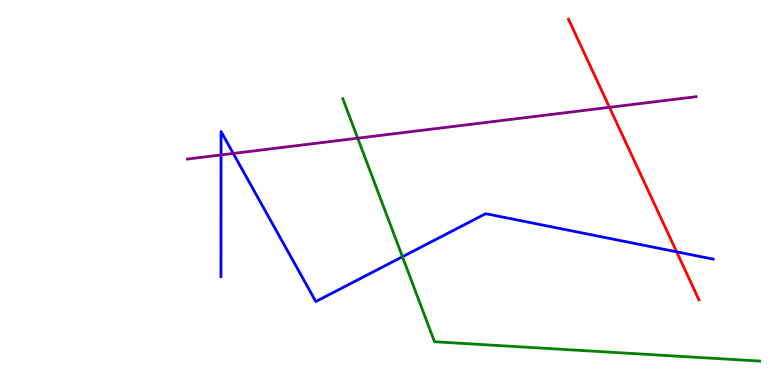[{'lines': ['blue', 'red'], 'intersections': [{'x': 8.73, 'y': 3.46}]}, {'lines': ['green', 'red'], 'intersections': []}, {'lines': ['purple', 'red'], 'intersections': [{'x': 7.86, 'y': 7.21}]}, {'lines': ['blue', 'green'], 'intersections': [{'x': 5.19, 'y': 3.33}]}, {'lines': ['blue', 'purple'], 'intersections': [{'x': 2.85, 'y': 5.98}, {'x': 3.01, 'y': 6.01}]}, {'lines': ['green', 'purple'], 'intersections': [{'x': 4.62, 'y': 6.41}]}]